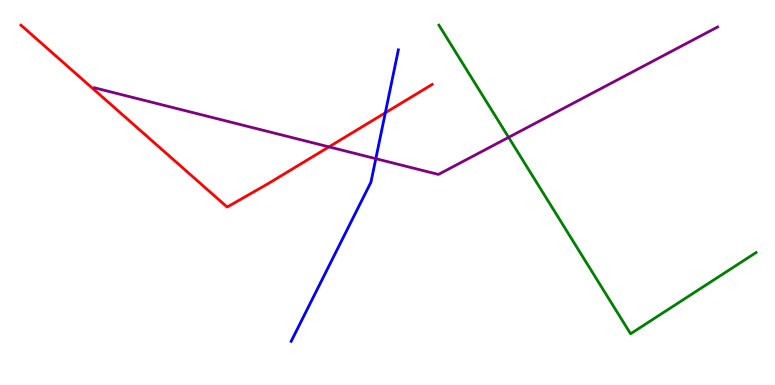[{'lines': ['blue', 'red'], 'intersections': [{'x': 4.97, 'y': 7.07}]}, {'lines': ['green', 'red'], 'intersections': []}, {'lines': ['purple', 'red'], 'intersections': [{'x': 4.24, 'y': 6.19}]}, {'lines': ['blue', 'green'], 'intersections': []}, {'lines': ['blue', 'purple'], 'intersections': [{'x': 4.85, 'y': 5.88}]}, {'lines': ['green', 'purple'], 'intersections': [{'x': 6.56, 'y': 6.43}]}]